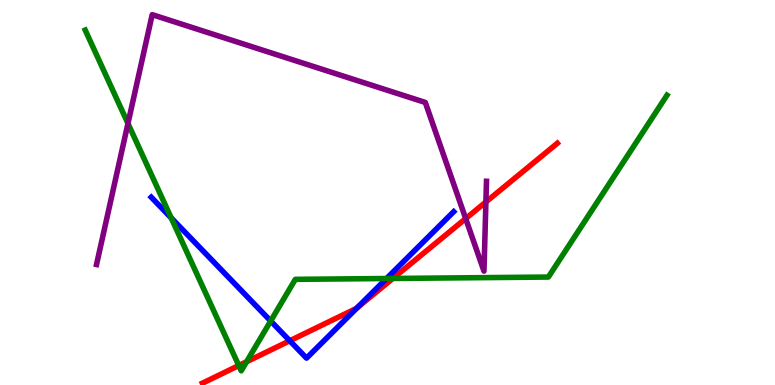[{'lines': ['blue', 'red'], 'intersections': [{'x': 3.74, 'y': 1.15}, {'x': 4.61, 'y': 2.0}]}, {'lines': ['green', 'red'], 'intersections': [{'x': 3.08, 'y': 0.506}, {'x': 3.18, 'y': 0.604}, {'x': 5.07, 'y': 2.77}]}, {'lines': ['purple', 'red'], 'intersections': [{'x': 6.01, 'y': 4.32}, {'x': 6.27, 'y': 4.75}]}, {'lines': ['blue', 'green'], 'intersections': [{'x': 2.21, 'y': 4.34}, {'x': 3.49, 'y': 1.66}, {'x': 4.99, 'y': 2.77}]}, {'lines': ['blue', 'purple'], 'intersections': []}, {'lines': ['green', 'purple'], 'intersections': [{'x': 1.65, 'y': 6.79}]}]